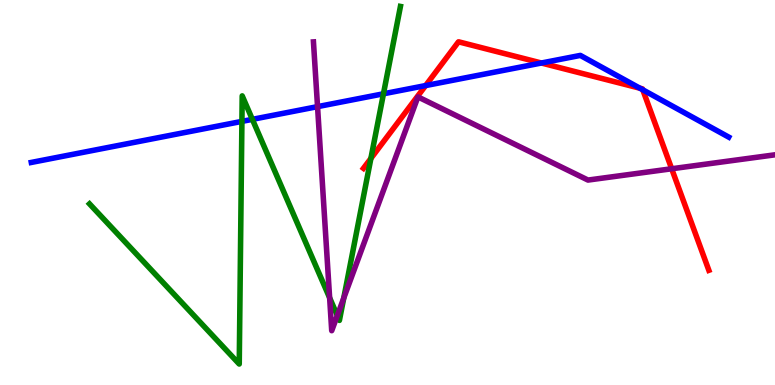[{'lines': ['blue', 'red'], 'intersections': [{'x': 5.49, 'y': 7.78}, {'x': 6.99, 'y': 8.36}, {'x': 8.26, 'y': 7.71}, {'x': 8.29, 'y': 7.67}]}, {'lines': ['green', 'red'], 'intersections': [{'x': 4.79, 'y': 5.89}]}, {'lines': ['purple', 'red'], 'intersections': [{'x': 8.67, 'y': 5.62}]}, {'lines': ['blue', 'green'], 'intersections': [{'x': 3.12, 'y': 6.85}, {'x': 3.26, 'y': 6.9}, {'x': 4.95, 'y': 7.56}]}, {'lines': ['blue', 'purple'], 'intersections': [{'x': 4.1, 'y': 7.23}]}, {'lines': ['green', 'purple'], 'intersections': [{'x': 4.25, 'y': 2.26}, {'x': 4.35, 'y': 1.8}, {'x': 4.44, 'y': 2.26}]}]